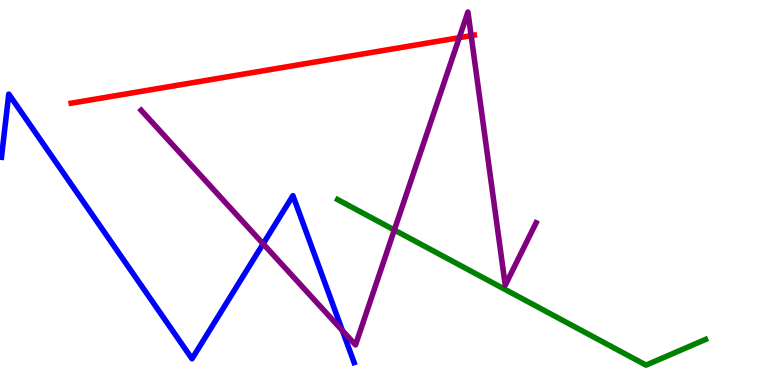[{'lines': ['blue', 'red'], 'intersections': []}, {'lines': ['green', 'red'], 'intersections': []}, {'lines': ['purple', 'red'], 'intersections': [{'x': 5.93, 'y': 9.02}, {'x': 6.08, 'y': 9.07}]}, {'lines': ['blue', 'green'], 'intersections': []}, {'lines': ['blue', 'purple'], 'intersections': [{'x': 3.4, 'y': 3.67}, {'x': 4.42, 'y': 1.41}]}, {'lines': ['green', 'purple'], 'intersections': [{'x': 5.09, 'y': 4.03}]}]